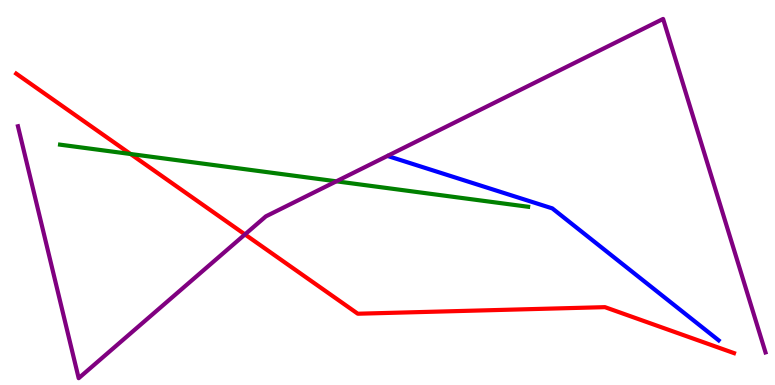[{'lines': ['blue', 'red'], 'intersections': []}, {'lines': ['green', 'red'], 'intersections': [{'x': 1.68, 'y': 6.0}]}, {'lines': ['purple', 'red'], 'intersections': [{'x': 3.16, 'y': 3.91}]}, {'lines': ['blue', 'green'], 'intersections': []}, {'lines': ['blue', 'purple'], 'intersections': []}, {'lines': ['green', 'purple'], 'intersections': [{'x': 4.34, 'y': 5.29}]}]